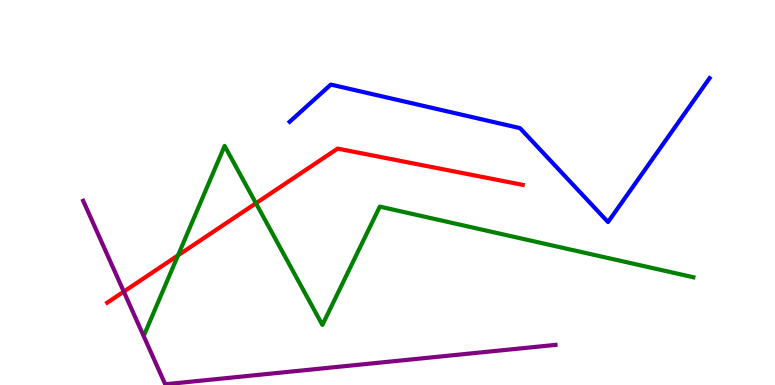[{'lines': ['blue', 'red'], 'intersections': []}, {'lines': ['green', 'red'], 'intersections': [{'x': 2.3, 'y': 3.37}, {'x': 3.3, 'y': 4.72}]}, {'lines': ['purple', 'red'], 'intersections': [{'x': 1.6, 'y': 2.43}]}, {'lines': ['blue', 'green'], 'intersections': []}, {'lines': ['blue', 'purple'], 'intersections': []}, {'lines': ['green', 'purple'], 'intersections': []}]